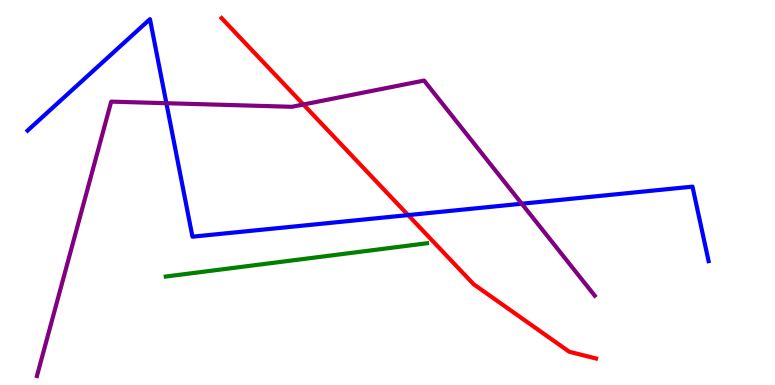[{'lines': ['blue', 'red'], 'intersections': [{'x': 5.27, 'y': 4.41}]}, {'lines': ['green', 'red'], 'intersections': []}, {'lines': ['purple', 'red'], 'intersections': [{'x': 3.91, 'y': 7.29}]}, {'lines': ['blue', 'green'], 'intersections': []}, {'lines': ['blue', 'purple'], 'intersections': [{'x': 2.15, 'y': 7.32}, {'x': 6.73, 'y': 4.71}]}, {'lines': ['green', 'purple'], 'intersections': []}]